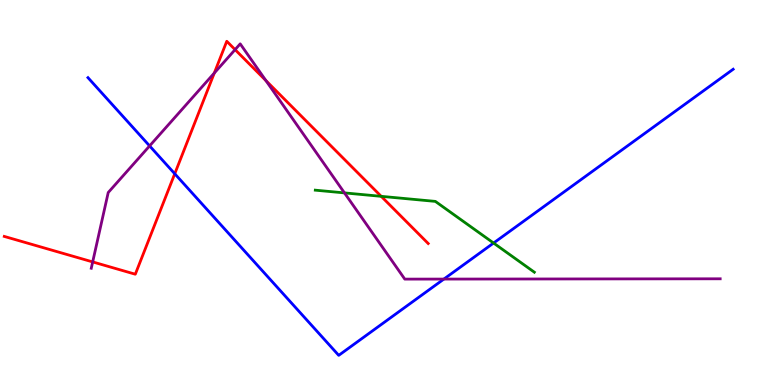[{'lines': ['blue', 'red'], 'intersections': [{'x': 2.25, 'y': 5.49}]}, {'lines': ['green', 'red'], 'intersections': [{'x': 4.92, 'y': 4.9}]}, {'lines': ['purple', 'red'], 'intersections': [{'x': 1.2, 'y': 3.2}, {'x': 2.77, 'y': 8.1}, {'x': 3.03, 'y': 8.71}, {'x': 3.43, 'y': 7.91}]}, {'lines': ['blue', 'green'], 'intersections': [{'x': 6.37, 'y': 3.69}]}, {'lines': ['blue', 'purple'], 'intersections': [{'x': 1.93, 'y': 6.21}, {'x': 5.73, 'y': 2.75}]}, {'lines': ['green', 'purple'], 'intersections': [{'x': 4.44, 'y': 4.99}]}]